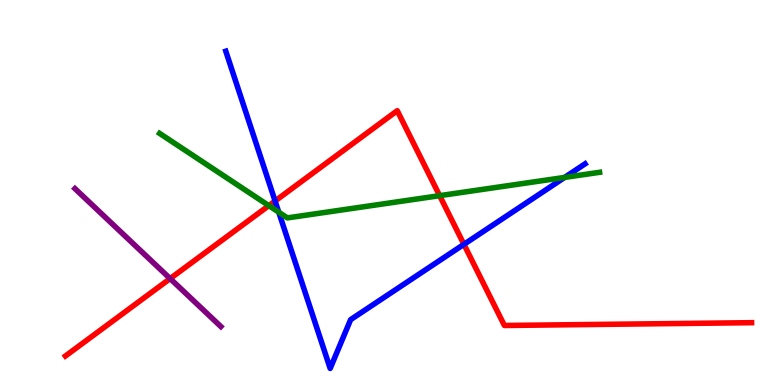[{'lines': ['blue', 'red'], 'intersections': [{'x': 3.55, 'y': 4.78}, {'x': 5.99, 'y': 3.65}]}, {'lines': ['green', 'red'], 'intersections': [{'x': 3.47, 'y': 4.66}, {'x': 5.67, 'y': 4.92}]}, {'lines': ['purple', 'red'], 'intersections': [{'x': 2.2, 'y': 2.76}]}, {'lines': ['blue', 'green'], 'intersections': [{'x': 3.6, 'y': 4.49}, {'x': 7.29, 'y': 5.39}]}, {'lines': ['blue', 'purple'], 'intersections': []}, {'lines': ['green', 'purple'], 'intersections': []}]